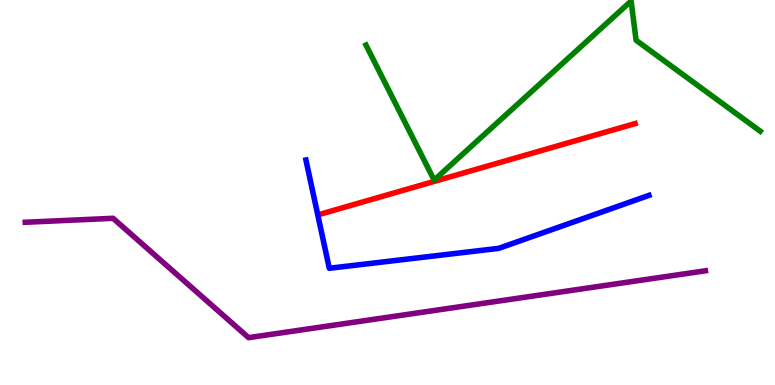[{'lines': ['blue', 'red'], 'intersections': []}, {'lines': ['green', 'red'], 'intersections': []}, {'lines': ['purple', 'red'], 'intersections': []}, {'lines': ['blue', 'green'], 'intersections': []}, {'lines': ['blue', 'purple'], 'intersections': []}, {'lines': ['green', 'purple'], 'intersections': []}]